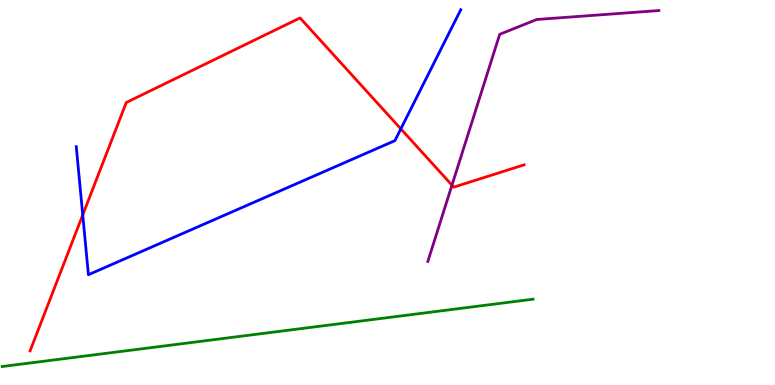[{'lines': ['blue', 'red'], 'intersections': [{'x': 1.07, 'y': 4.42}, {'x': 5.17, 'y': 6.65}]}, {'lines': ['green', 'red'], 'intersections': []}, {'lines': ['purple', 'red'], 'intersections': [{'x': 5.83, 'y': 5.19}]}, {'lines': ['blue', 'green'], 'intersections': []}, {'lines': ['blue', 'purple'], 'intersections': []}, {'lines': ['green', 'purple'], 'intersections': []}]